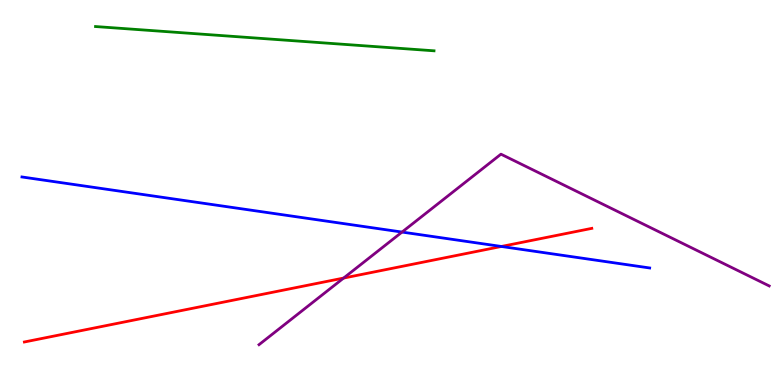[{'lines': ['blue', 'red'], 'intersections': [{'x': 6.47, 'y': 3.6}]}, {'lines': ['green', 'red'], 'intersections': []}, {'lines': ['purple', 'red'], 'intersections': [{'x': 4.43, 'y': 2.78}]}, {'lines': ['blue', 'green'], 'intersections': []}, {'lines': ['blue', 'purple'], 'intersections': [{'x': 5.19, 'y': 3.97}]}, {'lines': ['green', 'purple'], 'intersections': []}]